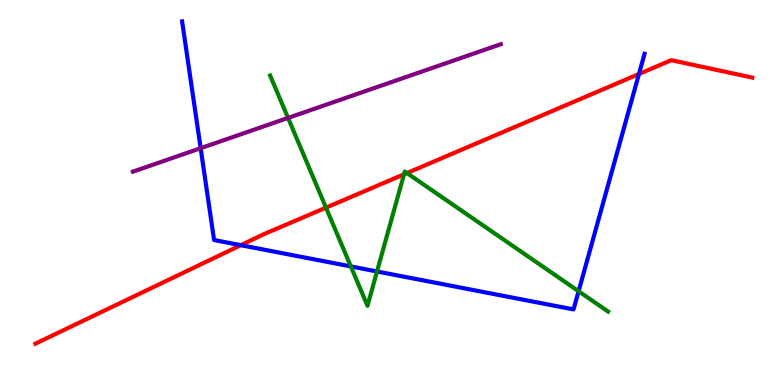[{'lines': ['blue', 'red'], 'intersections': [{'x': 3.11, 'y': 3.63}, {'x': 8.24, 'y': 8.08}]}, {'lines': ['green', 'red'], 'intersections': [{'x': 4.21, 'y': 4.61}, {'x': 5.21, 'y': 5.47}, {'x': 5.25, 'y': 5.51}]}, {'lines': ['purple', 'red'], 'intersections': []}, {'lines': ['blue', 'green'], 'intersections': [{'x': 4.53, 'y': 3.08}, {'x': 4.86, 'y': 2.95}, {'x': 7.47, 'y': 2.44}]}, {'lines': ['blue', 'purple'], 'intersections': [{'x': 2.59, 'y': 6.15}]}, {'lines': ['green', 'purple'], 'intersections': [{'x': 3.72, 'y': 6.94}]}]